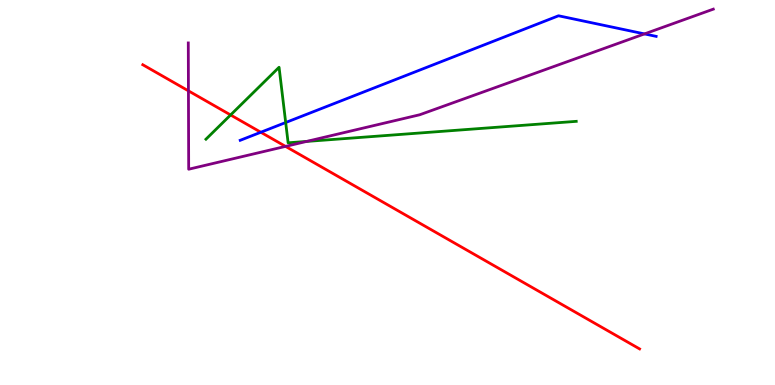[{'lines': ['blue', 'red'], 'intersections': [{'x': 3.37, 'y': 6.56}]}, {'lines': ['green', 'red'], 'intersections': [{'x': 2.98, 'y': 7.01}]}, {'lines': ['purple', 'red'], 'intersections': [{'x': 2.43, 'y': 7.64}, {'x': 3.68, 'y': 6.2}]}, {'lines': ['blue', 'green'], 'intersections': [{'x': 3.69, 'y': 6.82}]}, {'lines': ['blue', 'purple'], 'intersections': [{'x': 8.32, 'y': 9.12}]}, {'lines': ['green', 'purple'], 'intersections': [{'x': 3.96, 'y': 6.33}]}]